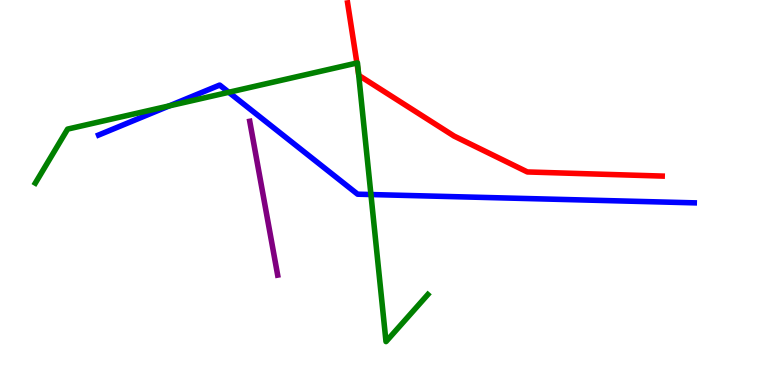[{'lines': ['blue', 'red'], 'intersections': []}, {'lines': ['green', 'red'], 'intersections': [{'x': 4.61, 'y': 8.36}, {'x': 4.63, 'y': 8.09}]}, {'lines': ['purple', 'red'], 'intersections': []}, {'lines': ['blue', 'green'], 'intersections': [{'x': 2.18, 'y': 7.25}, {'x': 2.95, 'y': 7.6}, {'x': 4.79, 'y': 4.95}]}, {'lines': ['blue', 'purple'], 'intersections': []}, {'lines': ['green', 'purple'], 'intersections': []}]